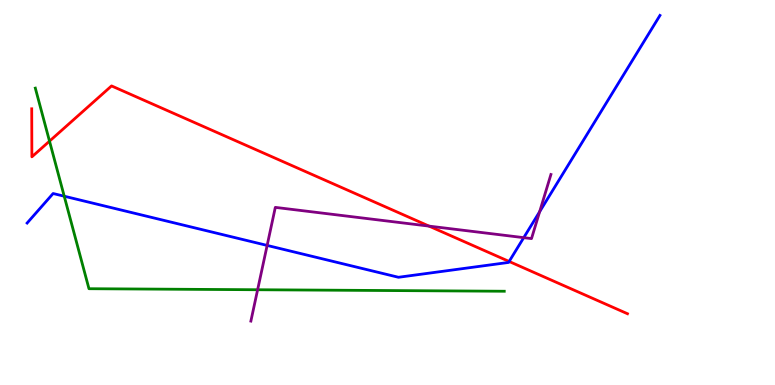[{'lines': ['blue', 'red'], 'intersections': [{'x': 6.57, 'y': 3.21}]}, {'lines': ['green', 'red'], 'intersections': [{'x': 0.639, 'y': 6.33}]}, {'lines': ['purple', 'red'], 'intersections': [{'x': 5.54, 'y': 4.13}]}, {'lines': ['blue', 'green'], 'intersections': [{'x': 0.829, 'y': 4.9}]}, {'lines': ['blue', 'purple'], 'intersections': [{'x': 3.45, 'y': 3.63}, {'x': 6.76, 'y': 3.83}, {'x': 6.96, 'y': 4.5}]}, {'lines': ['green', 'purple'], 'intersections': [{'x': 3.32, 'y': 2.47}]}]